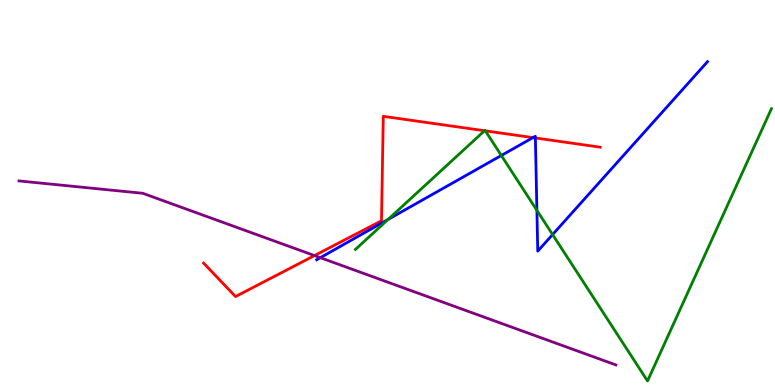[{'lines': ['blue', 'red'], 'intersections': [{'x': 6.88, 'y': 6.43}, {'x': 6.91, 'y': 6.42}]}, {'lines': ['green', 'red'], 'intersections': [{'x': 6.25, 'y': 6.6}, {'x': 6.26, 'y': 6.6}]}, {'lines': ['purple', 'red'], 'intersections': [{'x': 4.06, 'y': 3.36}]}, {'lines': ['blue', 'green'], 'intersections': [{'x': 5.01, 'y': 4.3}, {'x': 6.47, 'y': 5.96}, {'x': 6.93, 'y': 4.54}, {'x': 7.13, 'y': 3.91}]}, {'lines': ['blue', 'purple'], 'intersections': [{'x': 4.13, 'y': 3.31}]}, {'lines': ['green', 'purple'], 'intersections': []}]